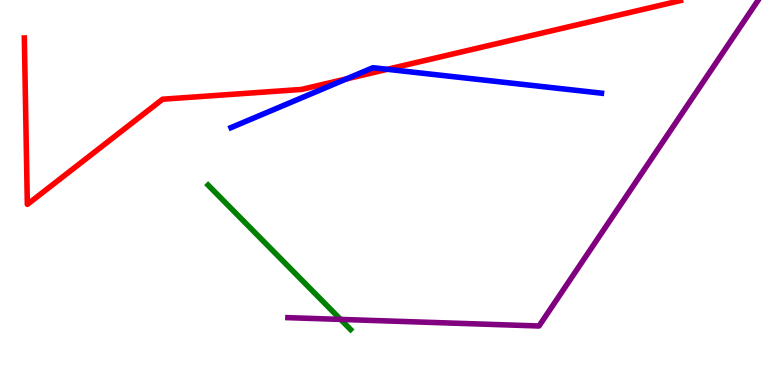[{'lines': ['blue', 'red'], 'intersections': [{'x': 4.47, 'y': 7.95}, {'x': 5.0, 'y': 8.2}]}, {'lines': ['green', 'red'], 'intersections': []}, {'lines': ['purple', 'red'], 'intersections': []}, {'lines': ['blue', 'green'], 'intersections': []}, {'lines': ['blue', 'purple'], 'intersections': []}, {'lines': ['green', 'purple'], 'intersections': [{'x': 4.39, 'y': 1.7}]}]